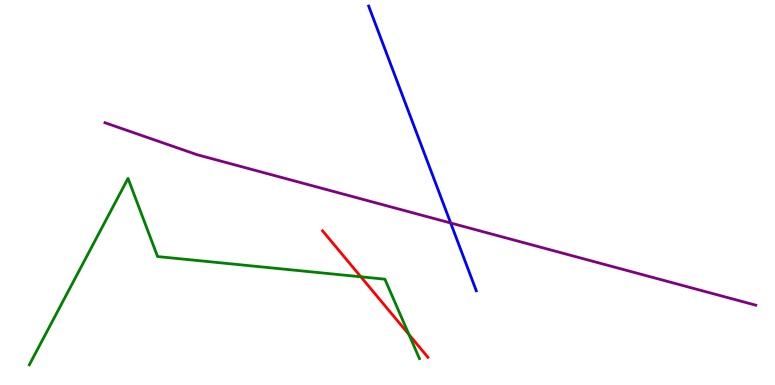[{'lines': ['blue', 'red'], 'intersections': []}, {'lines': ['green', 'red'], 'intersections': [{'x': 4.66, 'y': 2.81}, {'x': 5.28, 'y': 1.31}]}, {'lines': ['purple', 'red'], 'intersections': []}, {'lines': ['blue', 'green'], 'intersections': []}, {'lines': ['blue', 'purple'], 'intersections': [{'x': 5.82, 'y': 4.21}]}, {'lines': ['green', 'purple'], 'intersections': []}]